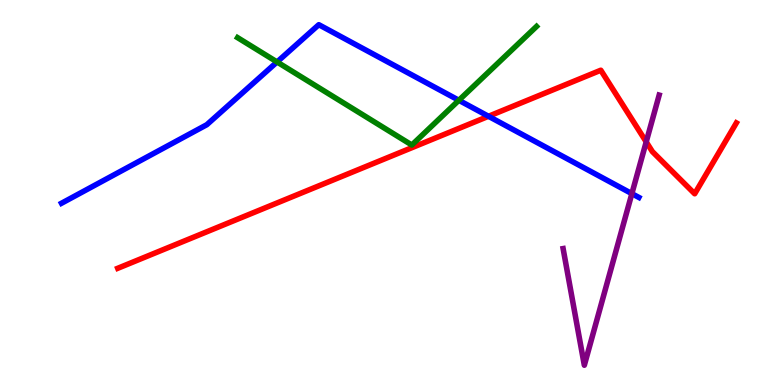[{'lines': ['blue', 'red'], 'intersections': [{'x': 6.3, 'y': 6.98}]}, {'lines': ['green', 'red'], 'intersections': []}, {'lines': ['purple', 'red'], 'intersections': [{'x': 8.34, 'y': 6.31}]}, {'lines': ['blue', 'green'], 'intersections': [{'x': 3.57, 'y': 8.39}, {'x': 5.92, 'y': 7.4}]}, {'lines': ['blue', 'purple'], 'intersections': [{'x': 8.15, 'y': 4.97}]}, {'lines': ['green', 'purple'], 'intersections': []}]